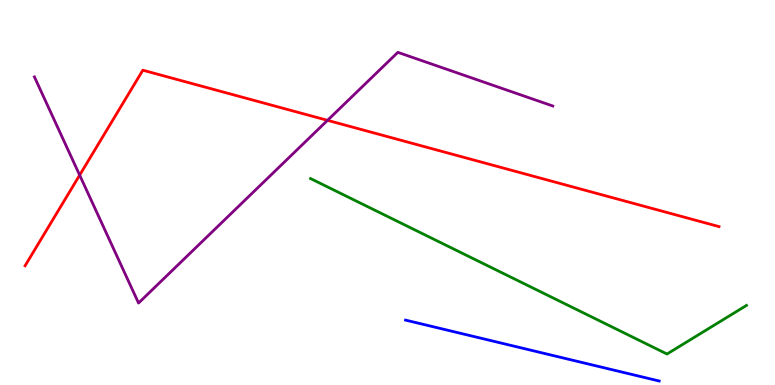[{'lines': ['blue', 'red'], 'intersections': []}, {'lines': ['green', 'red'], 'intersections': []}, {'lines': ['purple', 'red'], 'intersections': [{'x': 1.03, 'y': 5.45}, {'x': 4.23, 'y': 6.87}]}, {'lines': ['blue', 'green'], 'intersections': []}, {'lines': ['blue', 'purple'], 'intersections': []}, {'lines': ['green', 'purple'], 'intersections': []}]